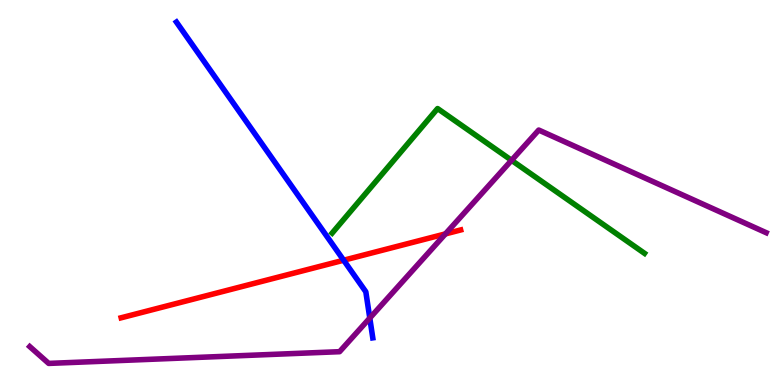[{'lines': ['blue', 'red'], 'intersections': [{'x': 4.43, 'y': 3.24}]}, {'lines': ['green', 'red'], 'intersections': []}, {'lines': ['purple', 'red'], 'intersections': [{'x': 5.75, 'y': 3.92}]}, {'lines': ['blue', 'green'], 'intersections': []}, {'lines': ['blue', 'purple'], 'intersections': [{'x': 4.77, 'y': 1.74}]}, {'lines': ['green', 'purple'], 'intersections': [{'x': 6.6, 'y': 5.84}]}]